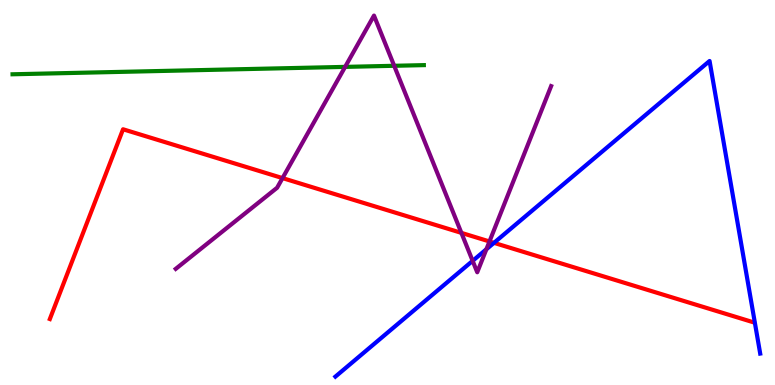[{'lines': ['blue', 'red'], 'intersections': [{'x': 6.37, 'y': 3.69}]}, {'lines': ['green', 'red'], 'intersections': []}, {'lines': ['purple', 'red'], 'intersections': [{'x': 3.65, 'y': 5.37}, {'x': 5.95, 'y': 3.95}, {'x': 6.32, 'y': 3.73}]}, {'lines': ['blue', 'green'], 'intersections': []}, {'lines': ['blue', 'purple'], 'intersections': [{'x': 6.1, 'y': 3.22}, {'x': 6.28, 'y': 3.53}]}, {'lines': ['green', 'purple'], 'intersections': [{'x': 4.45, 'y': 8.26}, {'x': 5.09, 'y': 8.29}]}]